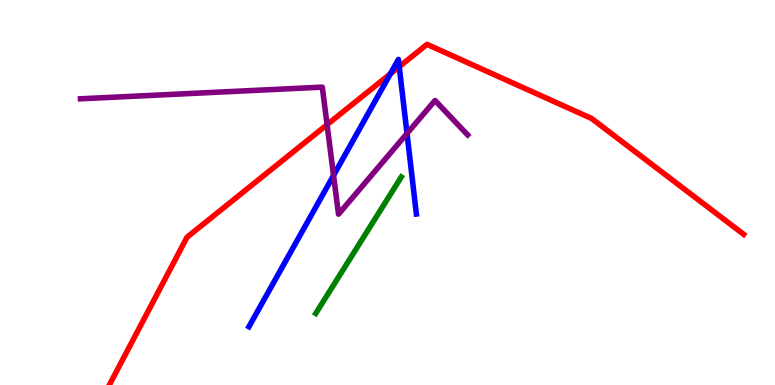[{'lines': ['blue', 'red'], 'intersections': [{'x': 5.04, 'y': 8.08}, {'x': 5.15, 'y': 8.27}]}, {'lines': ['green', 'red'], 'intersections': []}, {'lines': ['purple', 'red'], 'intersections': [{'x': 4.22, 'y': 6.76}]}, {'lines': ['blue', 'green'], 'intersections': []}, {'lines': ['blue', 'purple'], 'intersections': [{'x': 4.3, 'y': 5.44}, {'x': 5.25, 'y': 6.53}]}, {'lines': ['green', 'purple'], 'intersections': []}]